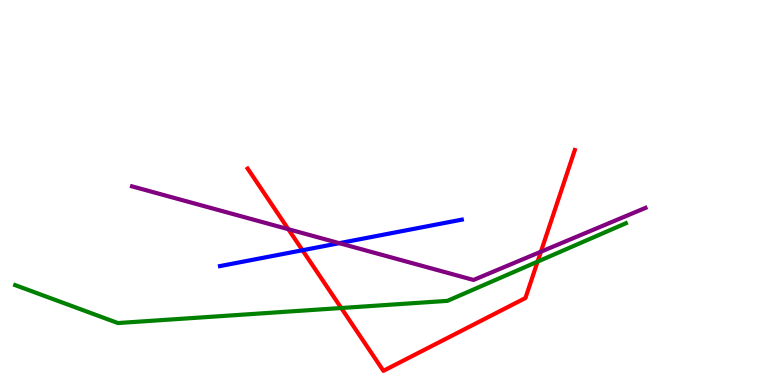[{'lines': ['blue', 'red'], 'intersections': [{'x': 3.9, 'y': 3.5}]}, {'lines': ['green', 'red'], 'intersections': [{'x': 4.4, 'y': 2.0}, {'x': 6.94, 'y': 3.2}]}, {'lines': ['purple', 'red'], 'intersections': [{'x': 3.72, 'y': 4.05}, {'x': 6.98, 'y': 3.46}]}, {'lines': ['blue', 'green'], 'intersections': []}, {'lines': ['blue', 'purple'], 'intersections': [{'x': 4.38, 'y': 3.68}]}, {'lines': ['green', 'purple'], 'intersections': []}]